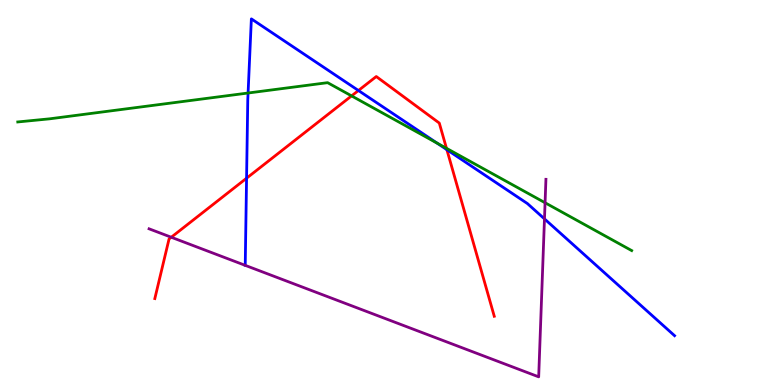[{'lines': ['blue', 'red'], 'intersections': [{'x': 3.18, 'y': 5.37}, {'x': 4.63, 'y': 7.65}, {'x': 5.77, 'y': 6.11}]}, {'lines': ['green', 'red'], 'intersections': [{'x': 4.54, 'y': 7.51}, {'x': 5.76, 'y': 6.15}]}, {'lines': ['purple', 'red'], 'intersections': [{'x': 2.21, 'y': 3.84}]}, {'lines': ['blue', 'green'], 'intersections': [{'x': 3.2, 'y': 7.58}, {'x': 5.64, 'y': 6.28}]}, {'lines': ['blue', 'purple'], 'intersections': [{'x': 7.03, 'y': 4.31}]}, {'lines': ['green', 'purple'], 'intersections': [{'x': 7.03, 'y': 4.73}]}]